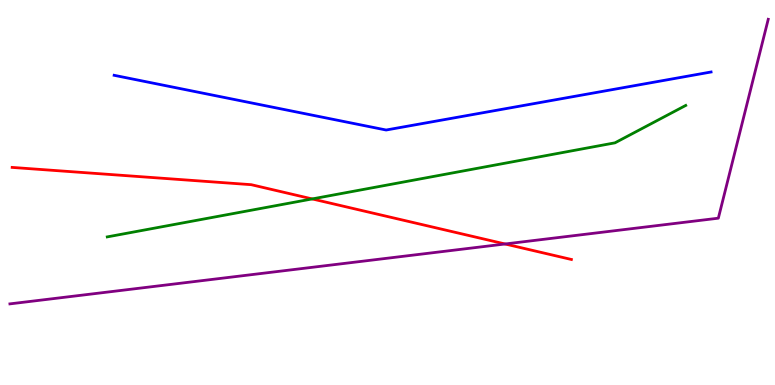[{'lines': ['blue', 'red'], 'intersections': []}, {'lines': ['green', 'red'], 'intersections': [{'x': 4.03, 'y': 4.83}]}, {'lines': ['purple', 'red'], 'intersections': [{'x': 6.52, 'y': 3.66}]}, {'lines': ['blue', 'green'], 'intersections': []}, {'lines': ['blue', 'purple'], 'intersections': []}, {'lines': ['green', 'purple'], 'intersections': []}]